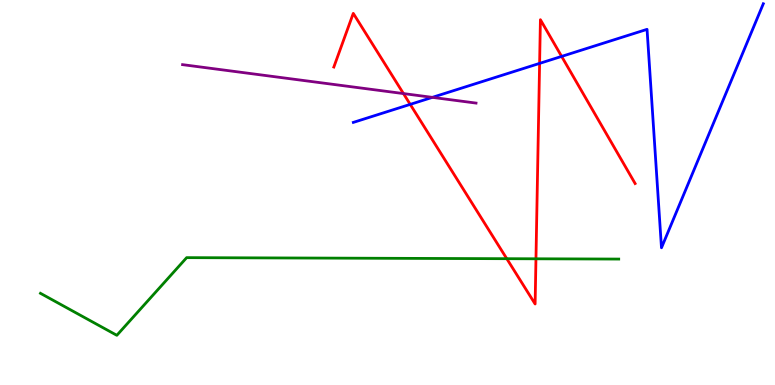[{'lines': ['blue', 'red'], 'intersections': [{'x': 5.29, 'y': 7.29}, {'x': 6.96, 'y': 8.35}, {'x': 7.25, 'y': 8.53}]}, {'lines': ['green', 'red'], 'intersections': [{'x': 6.54, 'y': 3.28}, {'x': 6.92, 'y': 3.28}]}, {'lines': ['purple', 'red'], 'intersections': [{'x': 5.21, 'y': 7.57}]}, {'lines': ['blue', 'green'], 'intersections': []}, {'lines': ['blue', 'purple'], 'intersections': [{'x': 5.58, 'y': 7.47}]}, {'lines': ['green', 'purple'], 'intersections': []}]